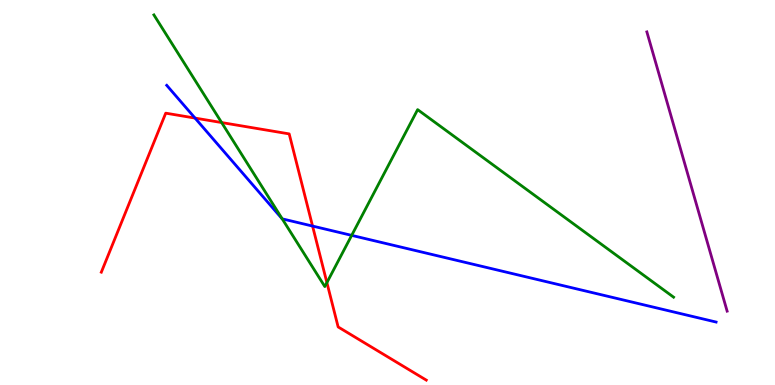[{'lines': ['blue', 'red'], 'intersections': [{'x': 2.52, 'y': 6.93}, {'x': 4.03, 'y': 4.13}]}, {'lines': ['green', 'red'], 'intersections': [{'x': 2.86, 'y': 6.82}, {'x': 4.22, 'y': 2.66}]}, {'lines': ['purple', 'red'], 'intersections': []}, {'lines': ['blue', 'green'], 'intersections': [{'x': 3.64, 'y': 4.32}, {'x': 4.54, 'y': 3.89}]}, {'lines': ['blue', 'purple'], 'intersections': []}, {'lines': ['green', 'purple'], 'intersections': []}]